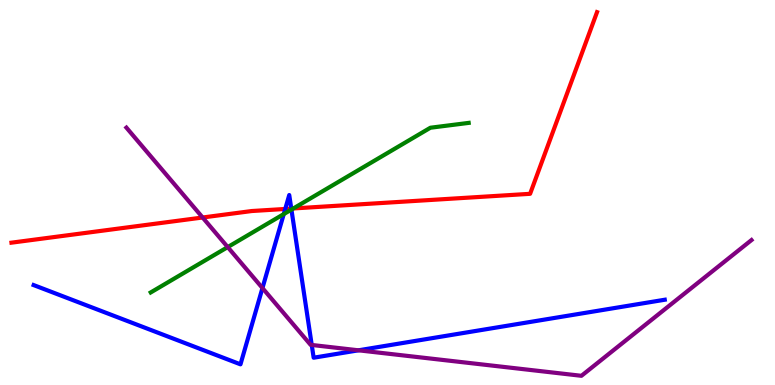[{'lines': ['blue', 'red'], 'intersections': [{'x': 3.68, 'y': 4.57}, {'x': 3.76, 'y': 4.58}]}, {'lines': ['green', 'red'], 'intersections': [{'x': 3.78, 'y': 4.59}]}, {'lines': ['purple', 'red'], 'intersections': [{'x': 2.61, 'y': 4.35}]}, {'lines': ['blue', 'green'], 'intersections': [{'x': 3.66, 'y': 4.44}, {'x': 3.76, 'y': 4.56}]}, {'lines': ['blue', 'purple'], 'intersections': [{'x': 3.39, 'y': 2.52}, {'x': 4.02, 'y': 1.04}, {'x': 4.63, 'y': 0.901}]}, {'lines': ['green', 'purple'], 'intersections': [{'x': 2.94, 'y': 3.58}]}]